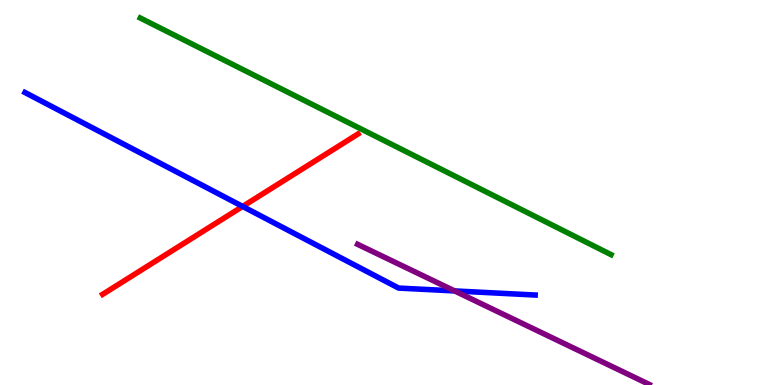[{'lines': ['blue', 'red'], 'intersections': [{'x': 3.13, 'y': 4.64}]}, {'lines': ['green', 'red'], 'intersections': []}, {'lines': ['purple', 'red'], 'intersections': []}, {'lines': ['blue', 'green'], 'intersections': []}, {'lines': ['blue', 'purple'], 'intersections': [{'x': 5.87, 'y': 2.44}]}, {'lines': ['green', 'purple'], 'intersections': []}]